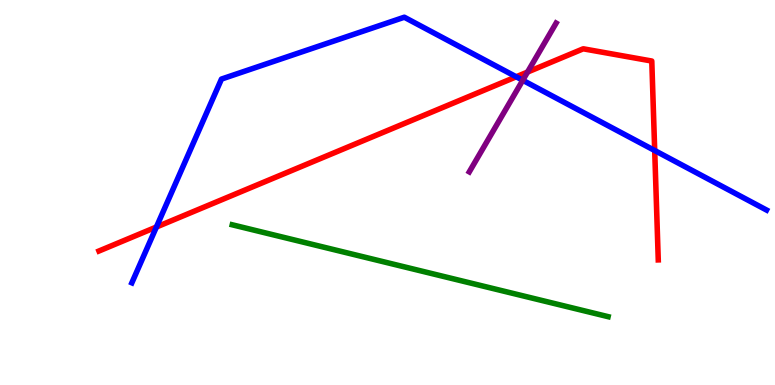[{'lines': ['blue', 'red'], 'intersections': [{'x': 2.02, 'y': 4.1}, {'x': 6.66, 'y': 8.01}, {'x': 8.45, 'y': 6.09}]}, {'lines': ['green', 'red'], 'intersections': []}, {'lines': ['purple', 'red'], 'intersections': [{'x': 6.81, 'y': 8.13}]}, {'lines': ['blue', 'green'], 'intersections': []}, {'lines': ['blue', 'purple'], 'intersections': [{'x': 6.75, 'y': 7.92}]}, {'lines': ['green', 'purple'], 'intersections': []}]